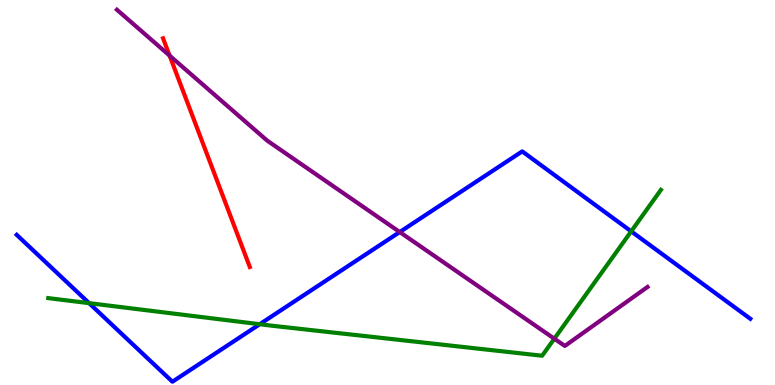[{'lines': ['blue', 'red'], 'intersections': []}, {'lines': ['green', 'red'], 'intersections': []}, {'lines': ['purple', 'red'], 'intersections': [{'x': 2.19, 'y': 8.56}]}, {'lines': ['blue', 'green'], 'intersections': [{'x': 1.15, 'y': 2.13}, {'x': 3.35, 'y': 1.58}, {'x': 8.14, 'y': 3.99}]}, {'lines': ['blue', 'purple'], 'intersections': [{'x': 5.16, 'y': 3.97}]}, {'lines': ['green', 'purple'], 'intersections': [{'x': 7.15, 'y': 1.2}]}]